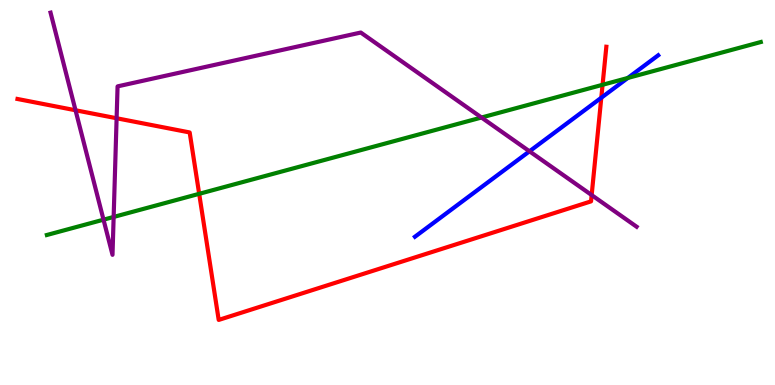[{'lines': ['blue', 'red'], 'intersections': [{'x': 7.76, 'y': 7.46}]}, {'lines': ['green', 'red'], 'intersections': [{'x': 2.57, 'y': 4.97}, {'x': 7.78, 'y': 7.8}]}, {'lines': ['purple', 'red'], 'intersections': [{'x': 0.975, 'y': 7.14}, {'x': 1.5, 'y': 6.93}, {'x': 7.63, 'y': 4.93}]}, {'lines': ['blue', 'green'], 'intersections': [{'x': 8.1, 'y': 7.97}]}, {'lines': ['blue', 'purple'], 'intersections': [{'x': 6.83, 'y': 6.07}]}, {'lines': ['green', 'purple'], 'intersections': [{'x': 1.34, 'y': 4.29}, {'x': 1.47, 'y': 4.37}, {'x': 6.21, 'y': 6.95}]}]